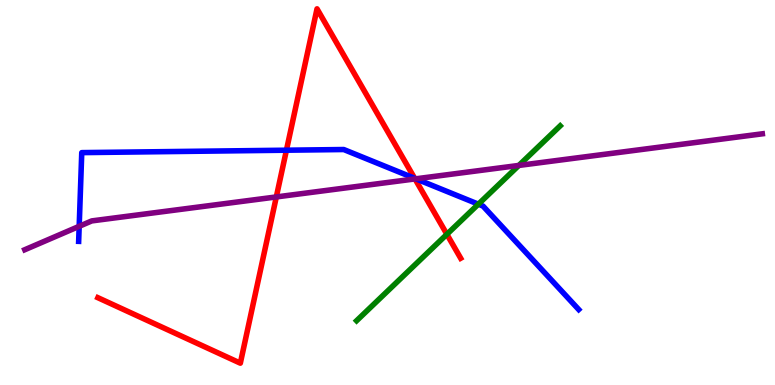[{'lines': ['blue', 'red'], 'intersections': [{'x': 3.7, 'y': 6.1}, {'x': 5.35, 'y': 5.37}]}, {'lines': ['green', 'red'], 'intersections': [{'x': 5.77, 'y': 3.91}]}, {'lines': ['purple', 'red'], 'intersections': [{'x': 3.57, 'y': 4.88}, {'x': 5.35, 'y': 5.35}]}, {'lines': ['blue', 'green'], 'intersections': [{'x': 6.17, 'y': 4.7}]}, {'lines': ['blue', 'purple'], 'intersections': [{'x': 1.02, 'y': 4.12}, {'x': 5.37, 'y': 5.36}]}, {'lines': ['green', 'purple'], 'intersections': [{'x': 6.69, 'y': 5.7}]}]